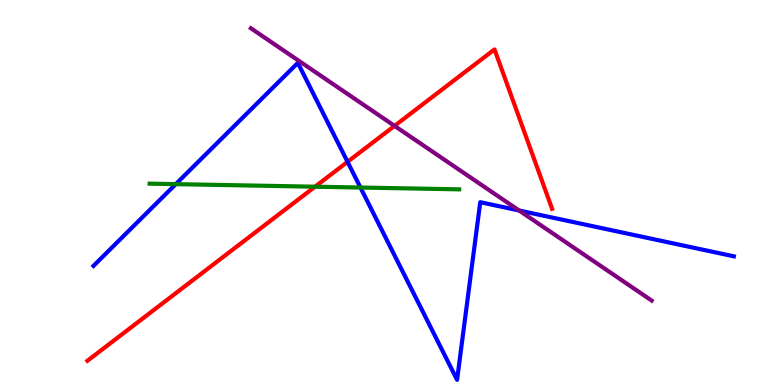[{'lines': ['blue', 'red'], 'intersections': [{'x': 4.48, 'y': 5.8}]}, {'lines': ['green', 'red'], 'intersections': [{'x': 4.06, 'y': 5.15}]}, {'lines': ['purple', 'red'], 'intersections': [{'x': 5.09, 'y': 6.73}]}, {'lines': ['blue', 'green'], 'intersections': [{'x': 2.27, 'y': 5.22}, {'x': 4.65, 'y': 5.13}]}, {'lines': ['blue', 'purple'], 'intersections': [{'x': 6.7, 'y': 4.53}]}, {'lines': ['green', 'purple'], 'intersections': []}]